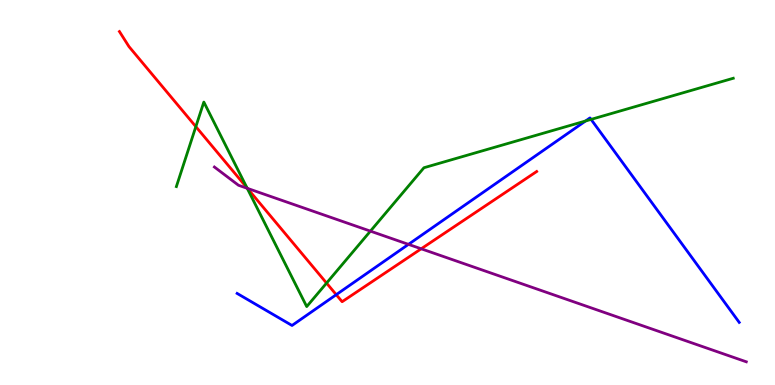[{'lines': ['blue', 'red'], 'intersections': [{'x': 4.34, 'y': 2.35}]}, {'lines': ['green', 'red'], 'intersections': [{'x': 2.53, 'y': 6.71}, {'x': 3.19, 'y': 5.12}, {'x': 4.21, 'y': 2.65}]}, {'lines': ['purple', 'red'], 'intersections': [{'x': 3.19, 'y': 5.11}, {'x': 5.43, 'y': 3.54}]}, {'lines': ['blue', 'green'], 'intersections': [{'x': 7.56, 'y': 6.86}, {'x': 7.63, 'y': 6.9}]}, {'lines': ['blue', 'purple'], 'intersections': [{'x': 5.27, 'y': 3.65}]}, {'lines': ['green', 'purple'], 'intersections': [{'x': 3.19, 'y': 5.11}, {'x': 4.78, 'y': 4.0}]}]